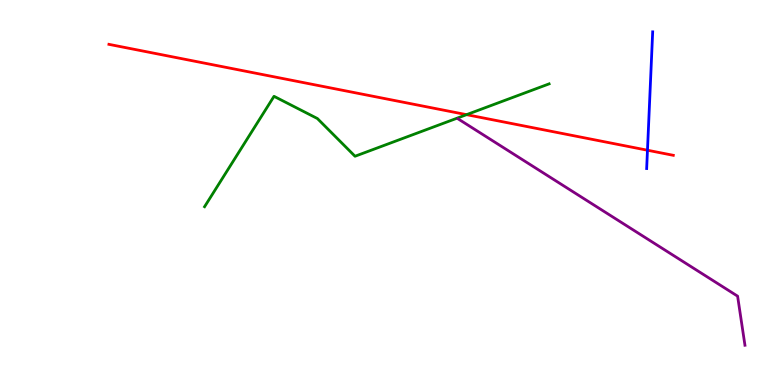[{'lines': ['blue', 'red'], 'intersections': [{'x': 8.35, 'y': 6.1}]}, {'lines': ['green', 'red'], 'intersections': [{'x': 6.02, 'y': 7.02}]}, {'lines': ['purple', 'red'], 'intersections': []}, {'lines': ['blue', 'green'], 'intersections': []}, {'lines': ['blue', 'purple'], 'intersections': []}, {'lines': ['green', 'purple'], 'intersections': []}]